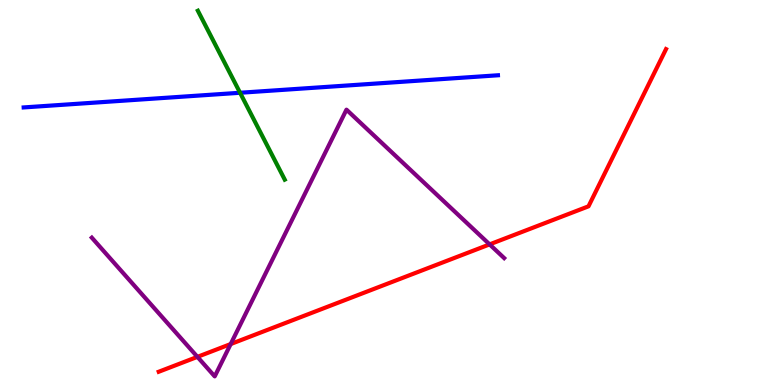[{'lines': ['blue', 'red'], 'intersections': []}, {'lines': ['green', 'red'], 'intersections': []}, {'lines': ['purple', 'red'], 'intersections': [{'x': 2.55, 'y': 0.731}, {'x': 2.98, 'y': 1.06}, {'x': 6.32, 'y': 3.65}]}, {'lines': ['blue', 'green'], 'intersections': [{'x': 3.1, 'y': 7.59}]}, {'lines': ['blue', 'purple'], 'intersections': []}, {'lines': ['green', 'purple'], 'intersections': []}]